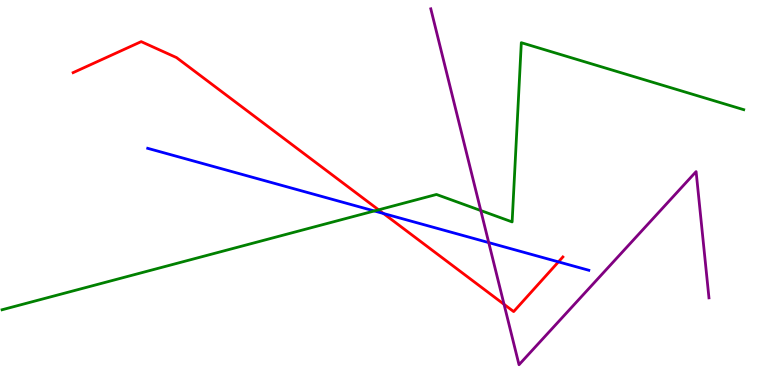[{'lines': ['blue', 'red'], 'intersections': [{'x': 4.95, 'y': 4.45}, {'x': 7.21, 'y': 3.2}]}, {'lines': ['green', 'red'], 'intersections': [{'x': 4.89, 'y': 4.55}]}, {'lines': ['purple', 'red'], 'intersections': [{'x': 6.5, 'y': 2.1}]}, {'lines': ['blue', 'green'], 'intersections': [{'x': 4.83, 'y': 4.52}]}, {'lines': ['blue', 'purple'], 'intersections': [{'x': 6.31, 'y': 3.7}]}, {'lines': ['green', 'purple'], 'intersections': [{'x': 6.2, 'y': 4.53}]}]